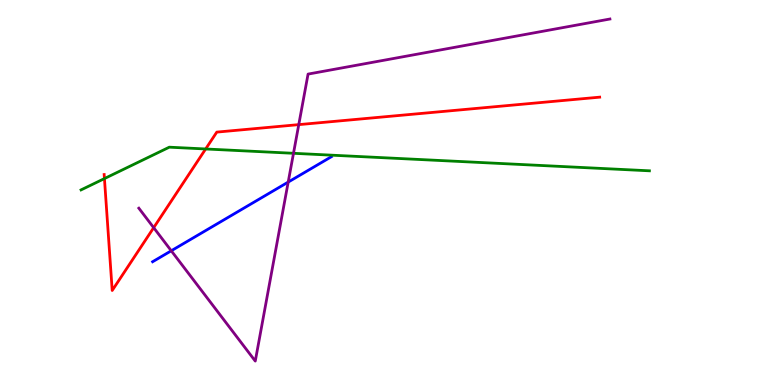[{'lines': ['blue', 'red'], 'intersections': []}, {'lines': ['green', 'red'], 'intersections': [{'x': 1.35, 'y': 5.36}, {'x': 2.65, 'y': 6.13}]}, {'lines': ['purple', 'red'], 'intersections': [{'x': 1.98, 'y': 4.09}, {'x': 3.86, 'y': 6.76}]}, {'lines': ['blue', 'green'], 'intersections': []}, {'lines': ['blue', 'purple'], 'intersections': [{'x': 2.21, 'y': 3.49}, {'x': 3.72, 'y': 5.27}]}, {'lines': ['green', 'purple'], 'intersections': [{'x': 3.79, 'y': 6.02}]}]